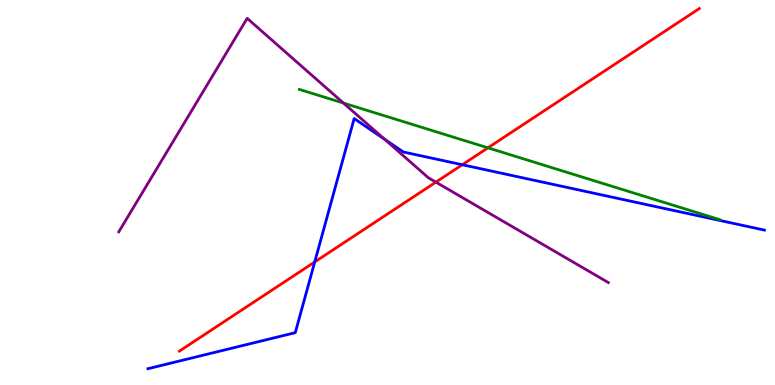[{'lines': ['blue', 'red'], 'intersections': [{'x': 4.06, 'y': 3.2}, {'x': 5.96, 'y': 5.72}]}, {'lines': ['green', 'red'], 'intersections': [{'x': 6.3, 'y': 6.16}]}, {'lines': ['purple', 'red'], 'intersections': [{'x': 5.62, 'y': 5.27}]}, {'lines': ['blue', 'green'], 'intersections': []}, {'lines': ['blue', 'purple'], 'intersections': [{'x': 4.96, 'y': 6.38}]}, {'lines': ['green', 'purple'], 'intersections': [{'x': 4.43, 'y': 7.32}]}]